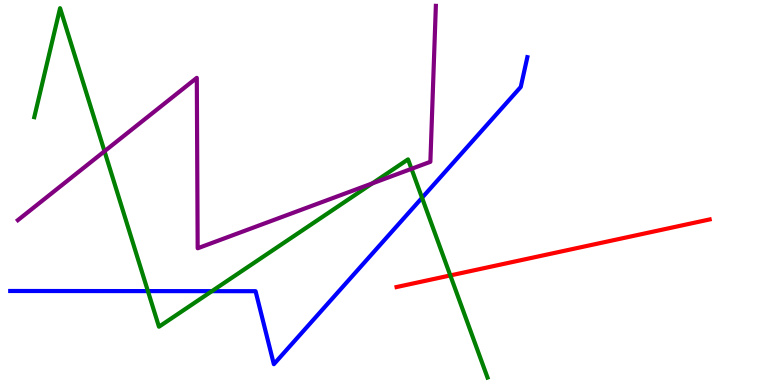[{'lines': ['blue', 'red'], 'intersections': []}, {'lines': ['green', 'red'], 'intersections': [{'x': 5.81, 'y': 2.85}]}, {'lines': ['purple', 'red'], 'intersections': []}, {'lines': ['blue', 'green'], 'intersections': [{'x': 1.91, 'y': 2.44}, {'x': 2.73, 'y': 2.44}, {'x': 5.45, 'y': 4.86}]}, {'lines': ['blue', 'purple'], 'intersections': []}, {'lines': ['green', 'purple'], 'intersections': [{'x': 1.35, 'y': 6.07}, {'x': 4.8, 'y': 5.24}, {'x': 5.31, 'y': 5.61}]}]